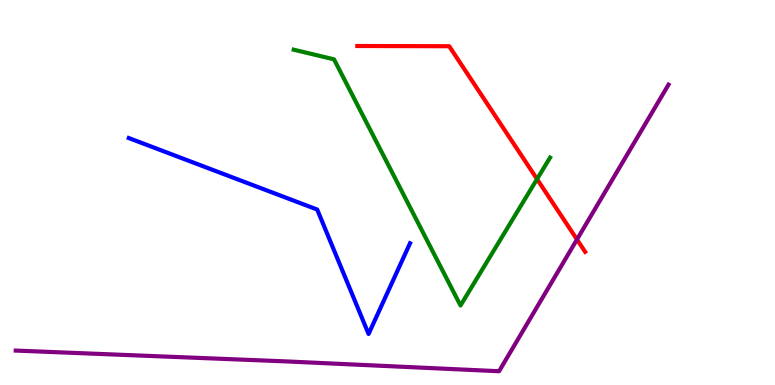[{'lines': ['blue', 'red'], 'intersections': []}, {'lines': ['green', 'red'], 'intersections': [{'x': 6.93, 'y': 5.35}]}, {'lines': ['purple', 'red'], 'intersections': [{'x': 7.44, 'y': 3.78}]}, {'lines': ['blue', 'green'], 'intersections': []}, {'lines': ['blue', 'purple'], 'intersections': []}, {'lines': ['green', 'purple'], 'intersections': []}]